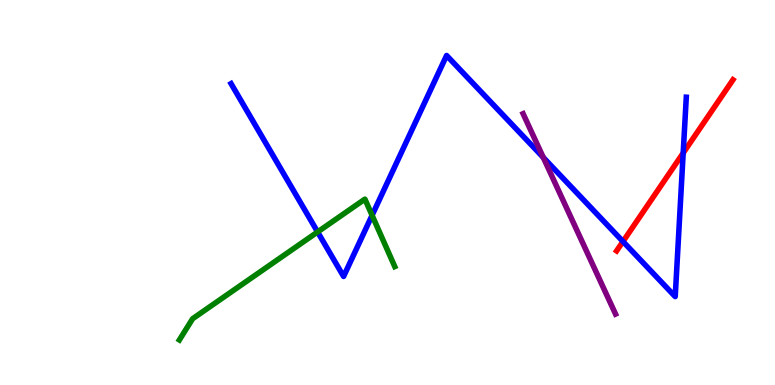[{'lines': ['blue', 'red'], 'intersections': [{'x': 8.04, 'y': 3.73}, {'x': 8.82, 'y': 6.03}]}, {'lines': ['green', 'red'], 'intersections': []}, {'lines': ['purple', 'red'], 'intersections': []}, {'lines': ['blue', 'green'], 'intersections': [{'x': 4.1, 'y': 3.98}, {'x': 4.8, 'y': 4.41}]}, {'lines': ['blue', 'purple'], 'intersections': [{'x': 7.01, 'y': 5.91}]}, {'lines': ['green', 'purple'], 'intersections': []}]